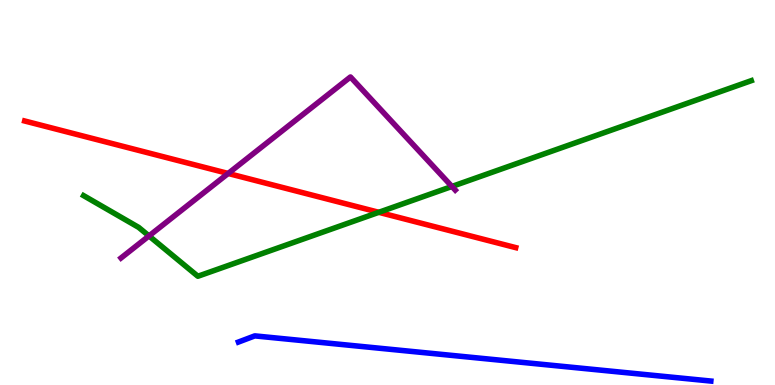[{'lines': ['blue', 'red'], 'intersections': []}, {'lines': ['green', 'red'], 'intersections': [{'x': 4.89, 'y': 4.49}]}, {'lines': ['purple', 'red'], 'intersections': [{'x': 2.94, 'y': 5.49}]}, {'lines': ['blue', 'green'], 'intersections': []}, {'lines': ['blue', 'purple'], 'intersections': []}, {'lines': ['green', 'purple'], 'intersections': [{'x': 1.92, 'y': 3.87}, {'x': 5.83, 'y': 5.16}]}]